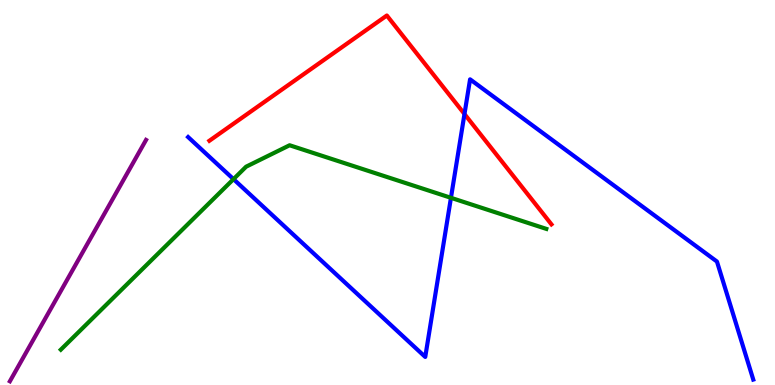[{'lines': ['blue', 'red'], 'intersections': [{'x': 5.99, 'y': 7.04}]}, {'lines': ['green', 'red'], 'intersections': []}, {'lines': ['purple', 'red'], 'intersections': []}, {'lines': ['blue', 'green'], 'intersections': [{'x': 3.01, 'y': 5.35}, {'x': 5.82, 'y': 4.86}]}, {'lines': ['blue', 'purple'], 'intersections': []}, {'lines': ['green', 'purple'], 'intersections': []}]